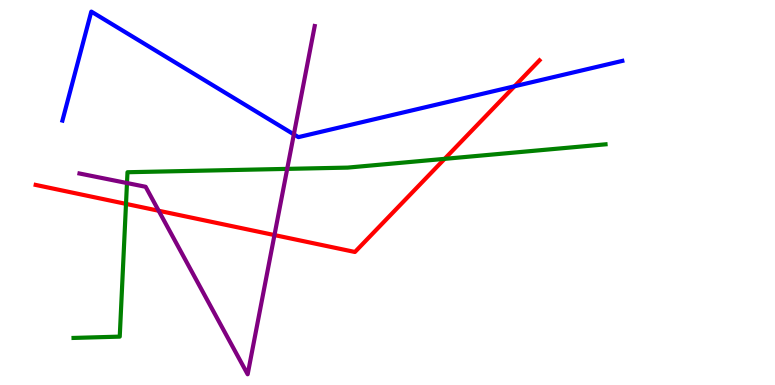[{'lines': ['blue', 'red'], 'intersections': [{'x': 6.64, 'y': 7.76}]}, {'lines': ['green', 'red'], 'intersections': [{'x': 1.63, 'y': 4.7}, {'x': 5.74, 'y': 5.87}]}, {'lines': ['purple', 'red'], 'intersections': [{'x': 2.05, 'y': 4.53}, {'x': 3.54, 'y': 3.89}]}, {'lines': ['blue', 'green'], 'intersections': []}, {'lines': ['blue', 'purple'], 'intersections': [{'x': 3.79, 'y': 6.51}]}, {'lines': ['green', 'purple'], 'intersections': [{'x': 1.64, 'y': 5.25}, {'x': 3.71, 'y': 5.61}]}]